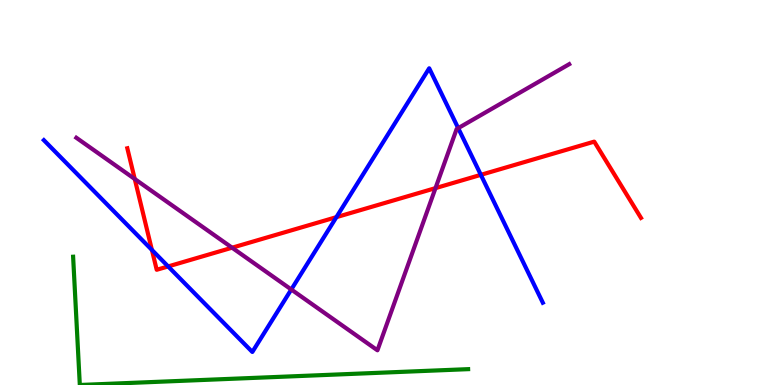[{'lines': ['blue', 'red'], 'intersections': [{'x': 1.96, 'y': 3.51}, {'x': 2.17, 'y': 3.08}, {'x': 4.34, 'y': 4.36}, {'x': 6.2, 'y': 5.46}]}, {'lines': ['green', 'red'], 'intersections': []}, {'lines': ['purple', 'red'], 'intersections': [{'x': 1.74, 'y': 5.35}, {'x': 2.99, 'y': 3.57}, {'x': 5.62, 'y': 5.11}]}, {'lines': ['blue', 'green'], 'intersections': []}, {'lines': ['blue', 'purple'], 'intersections': [{'x': 3.76, 'y': 2.48}, {'x': 5.91, 'y': 6.67}]}, {'lines': ['green', 'purple'], 'intersections': []}]